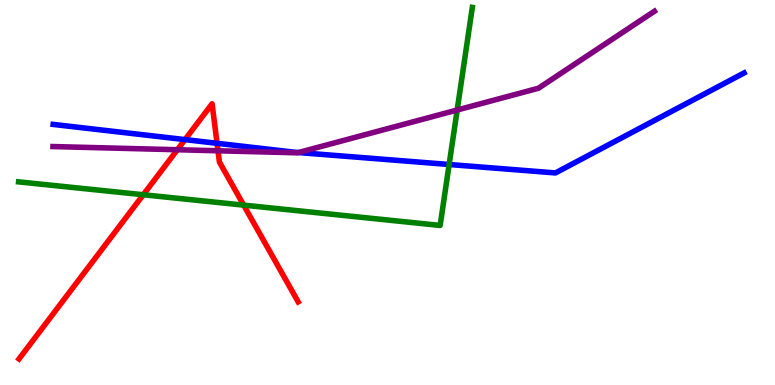[{'lines': ['blue', 'red'], 'intersections': [{'x': 2.39, 'y': 6.37}, {'x': 2.8, 'y': 6.28}]}, {'lines': ['green', 'red'], 'intersections': [{'x': 1.85, 'y': 4.94}, {'x': 3.14, 'y': 4.67}]}, {'lines': ['purple', 'red'], 'intersections': [{'x': 2.29, 'y': 6.11}, {'x': 2.81, 'y': 6.08}]}, {'lines': ['blue', 'green'], 'intersections': [{'x': 5.8, 'y': 5.73}]}, {'lines': ['blue', 'purple'], 'intersections': [{'x': 3.85, 'y': 6.04}]}, {'lines': ['green', 'purple'], 'intersections': [{'x': 5.9, 'y': 7.14}]}]